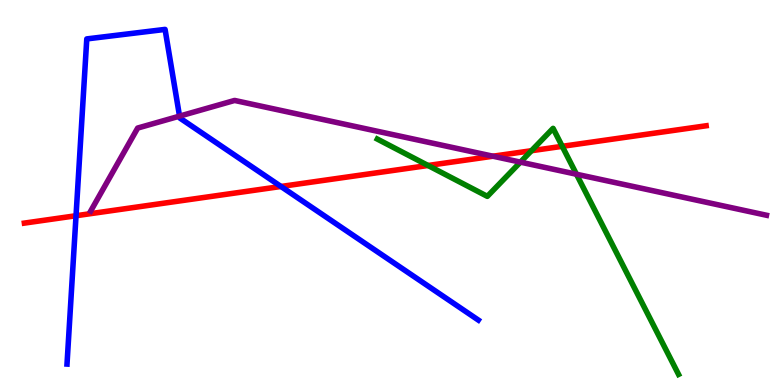[{'lines': ['blue', 'red'], 'intersections': [{'x': 0.981, 'y': 4.4}, {'x': 3.63, 'y': 5.16}]}, {'lines': ['green', 'red'], 'intersections': [{'x': 5.52, 'y': 5.7}, {'x': 6.86, 'y': 6.09}, {'x': 7.25, 'y': 6.2}]}, {'lines': ['purple', 'red'], 'intersections': [{'x': 6.36, 'y': 5.94}]}, {'lines': ['blue', 'green'], 'intersections': []}, {'lines': ['blue', 'purple'], 'intersections': [{'x': 2.32, 'y': 6.98}]}, {'lines': ['green', 'purple'], 'intersections': [{'x': 6.72, 'y': 5.79}, {'x': 7.44, 'y': 5.47}]}]